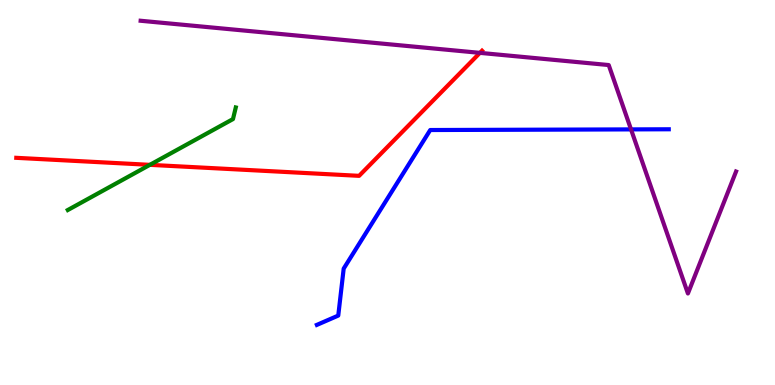[{'lines': ['blue', 'red'], 'intersections': []}, {'lines': ['green', 'red'], 'intersections': [{'x': 1.93, 'y': 5.72}]}, {'lines': ['purple', 'red'], 'intersections': [{'x': 6.19, 'y': 8.63}]}, {'lines': ['blue', 'green'], 'intersections': []}, {'lines': ['blue', 'purple'], 'intersections': [{'x': 8.14, 'y': 6.64}]}, {'lines': ['green', 'purple'], 'intersections': []}]